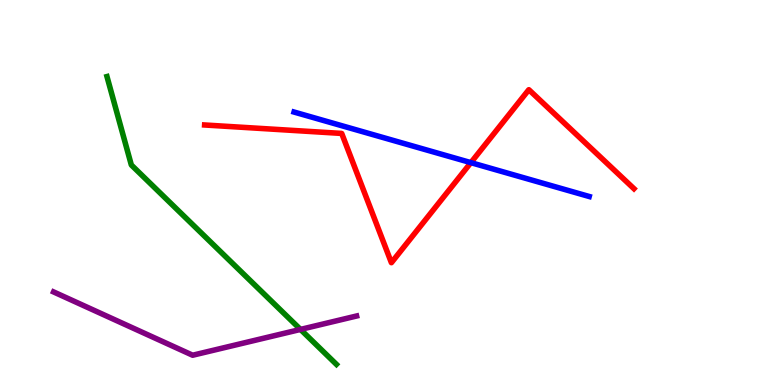[{'lines': ['blue', 'red'], 'intersections': [{'x': 6.08, 'y': 5.78}]}, {'lines': ['green', 'red'], 'intersections': []}, {'lines': ['purple', 'red'], 'intersections': []}, {'lines': ['blue', 'green'], 'intersections': []}, {'lines': ['blue', 'purple'], 'intersections': []}, {'lines': ['green', 'purple'], 'intersections': [{'x': 3.88, 'y': 1.44}]}]